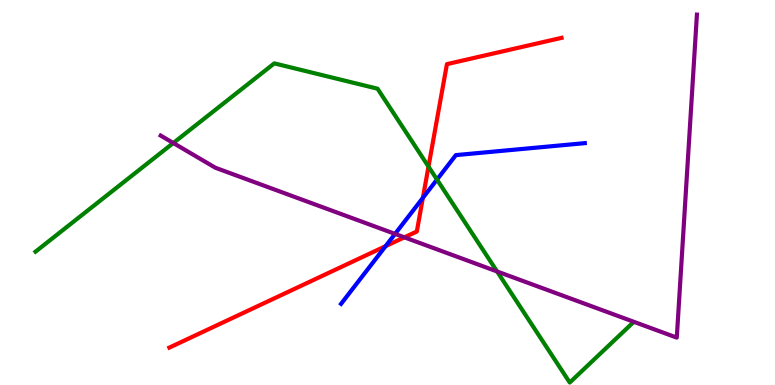[{'lines': ['blue', 'red'], 'intersections': [{'x': 4.98, 'y': 3.61}, {'x': 5.46, 'y': 4.86}]}, {'lines': ['green', 'red'], 'intersections': [{'x': 5.53, 'y': 5.67}]}, {'lines': ['purple', 'red'], 'intersections': [{'x': 5.22, 'y': 3.84}]}, {'lines': ['blue', 'green'], 'intersections': [{'x': 5.64, 'y': 5.34}]}, {'lines': ['blue', 'purple'], 'intersections': [{'x': 5.1, 'y': 3.92}]}, {'lines': ['green', 'purple'], 'intersections': [{'x': 2.24, 'y': 6.29}, {'x': 6.41, 'y': 2.95}]}]